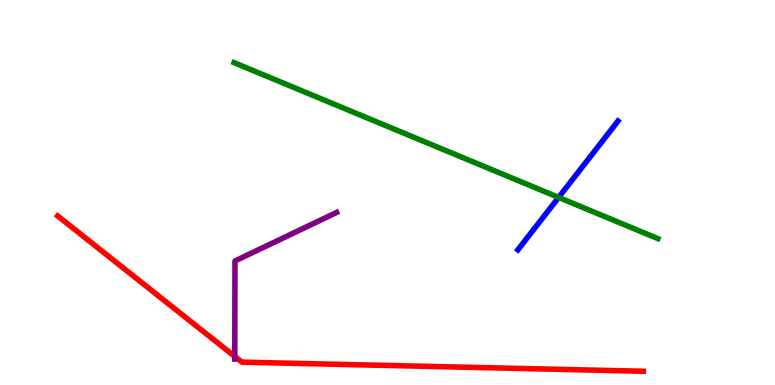[{'lines': ['blue', 'red'], 'intersections': []}, {'lines': ['green', 'red'], 'intersections': []}, {'lines': ['purple', 'red'], 'intersections': [{'x': 3.03, 'y': 0.742}]}, {'lines': ['blue', 'green'], 'intersections': [{'x': 7.21, 'y': 4.87}]}, {'lines': ['blue', 'purple'], 'intersections': []}, {'lines': ['green', 'purple'], 'intersections': []}]